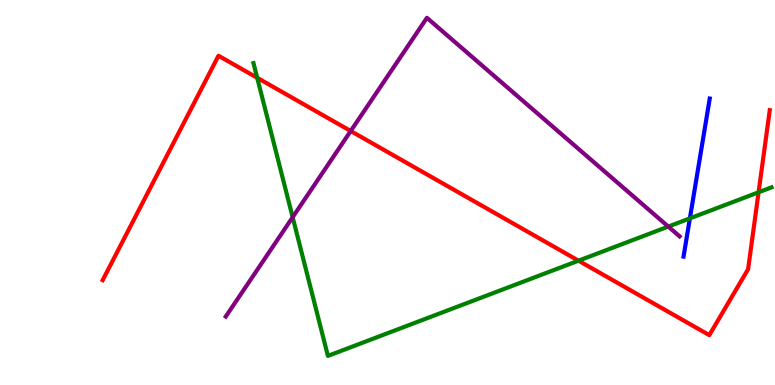[{'lines': ['blue', 'red'], 'intersections': []}, {'lines': ['green', 'red'], 'intersections': [{'x': 3.32, 'y': 7.98}, {'x': 7.46, 'y': 3.23}, {'x': 9.79, 'y': 5.01}]}, {'lines': ['purple', 'red'], 'intersections': [{'x': 4.53, 'y': 6.6}]}, {'lines': ['blue', 'green'], 'intersections': [{'x': 8.9, 'y': 4.33}]}, {'lines': ['blue', 'purple'], 'intersections': []}, {'lines': ['green', 'purple'], 'intersections': [{'x': 3.78, 'y': 4.36}, {'x': 8.62, 'y': 4.11}]}]